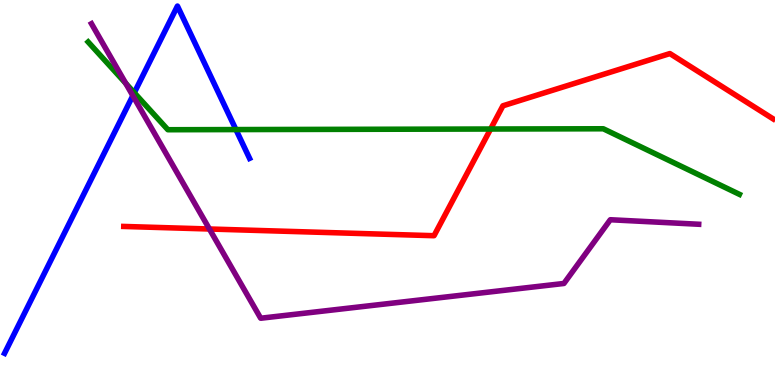[{'lines': ['blue', 'red'], 'intersections': []}, {'lines': ['green', 'red'], 'intersections': [{'x': 6.33, 'y': 6.65}]}, {'lines': ['purple', 'red'], 'intersections': [{'x': 2.7, 'y': 4.05}]}, {'lines': ['blue', 'green'], 'intersections': [{'x': 1.73, 'y': 7.59}, {'x': 3.04, 'y': 6.63}]}, {'lines': ['blue', 'purple'], 'intersections': [{'x': 1.71, 'y': 7.51}]}, {'lines': ['green', 'purple'], 'intersections': [{'x': 1.62, 'y': 7.84}]}]